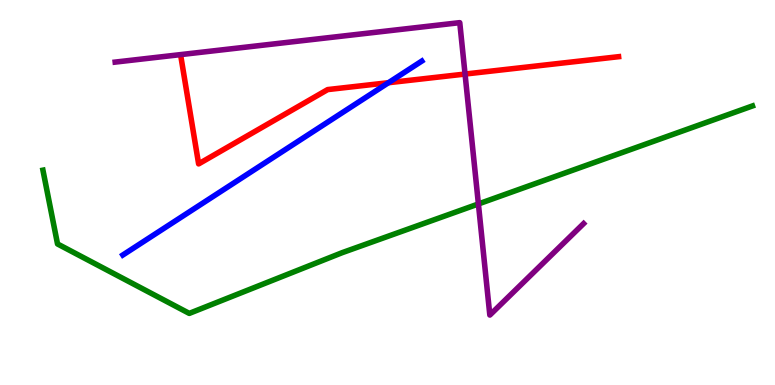[{'lines': ['blue', 'red'], 'intersections': [{'x': 5.01, 'y': 7.85}]}, {'lines': ['green', 'red'], 'intersections': []}, {'lines': ['purple', 'red'], 'intersections': [{'x': 6.0, 'y': 8.08}]}, {'lines': ['blue', 'green'], 'intersections': []}, {'lines': ['blue', 'purple'], 'intersections': []}, {'lines': ['green', 'purple'], 'intersections': [{'x': 6.17, 'y': 4.7}]}]